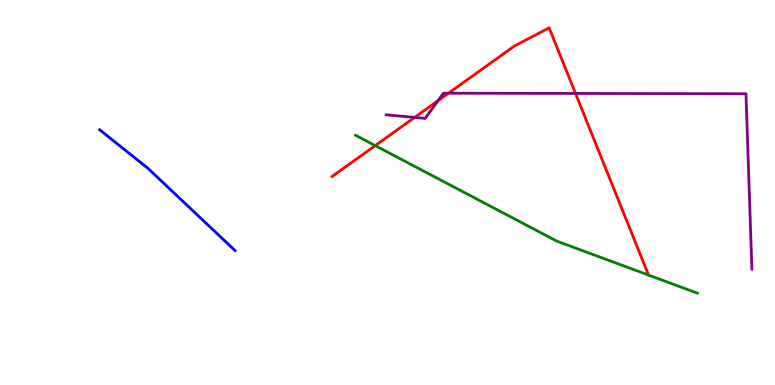[{'lines': ['blue', 'red'], 'intersections': []}, {'lines': ['green', 'red'], 'intersections': [{'x': 4.84, 'y': 6.22}]}, {'lines': ['purple', 'red'], 'intersections': [{'x': 5.35, 'y': 6.95}, {'x': 5.65, 'y': 7.39}, {'x': 5.79, 'y': 7.58}, {'x': 7.43, 'y': 7.57}]}, {'lines': ['blue', 'green'], 'intersections': []}, {'lines': ['blue', 'purple'], 'intersections': []}, {'lines': ['green', 'purple'], 'intersections': []}]